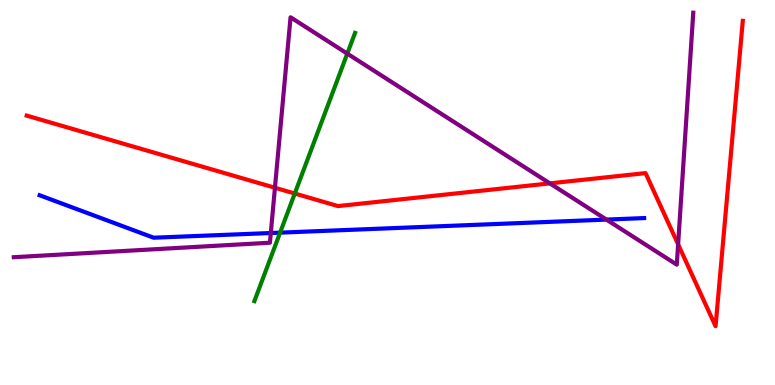[{'lines': ['blue', 'red'], 'intersections': []}, {'lines': ['green', 'red'], 'intersections': [{'x': 3.8, 'y': 4.97}]}, {'lines': ['purple', 'red'], 'intersections': [{'x': 3.55, 'y': 5.12}, {'x': 7.1, 'y': 5.24}, {'x': 8.75, 'y': 3.65}]}, {'lines': ['blue', 'green'], 'intersections': [{'x': 3.61, 'y': 3.96}]}, {'lines': ['blue', 'purple'], 'intersections': [{'x': 3.49, 'y': 3.95}, {'x': 7.83, 'y': 4.3}]}, {'lines': ['green', 'purple'], 'intersections': [{'x': 4.48, 'y': 8.61}]}]